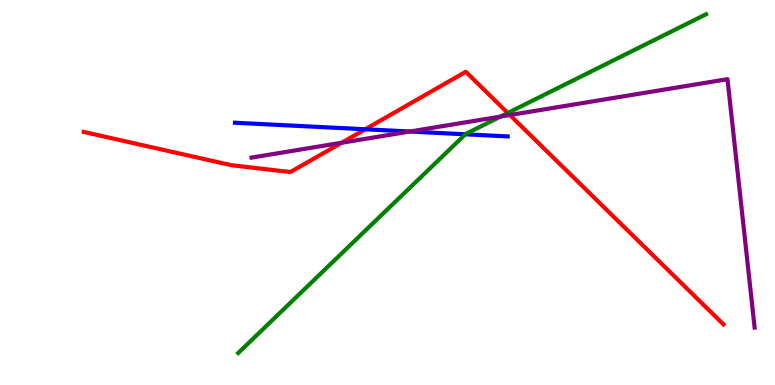[{'lines': ['blue', 'red'], 'intersections': [{'x': 4.71, 'y': 6.64}]}, {'lines': ['green', 'red'], 'intersections': [{'x': 6.55, 'y': 7.07}]}, {'lines': ['purple', 'red'], 'intersections': [{'x': 4.41, 'y': 6.29}, {'x': 6.58, 'y': 7.01}]}, {'lines': ['blue', 'green'], 'intersections': [{'x': 6.0, 'y': 6.51}]}, {'lines': ['blue', 'purple'], 'intersections': [{'x': 5.29, 'y': 6.58}]}, {'lines': ['green', 'purple'], 'intersections': [{'x': 6.46, 'y': 6.97}]}]